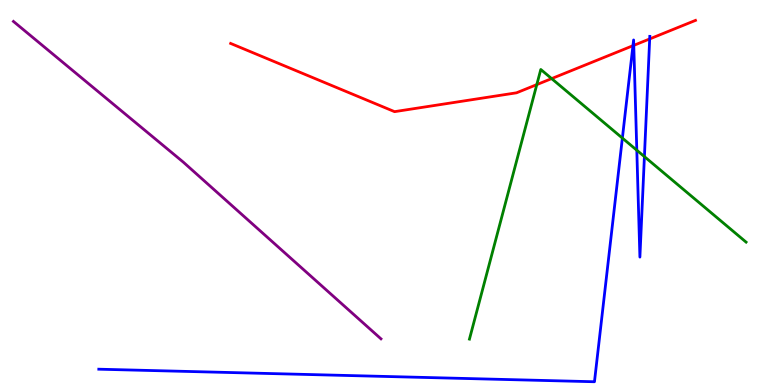[{'lines': ['blue', 'red'], 'intersections': [{'x': 8.17, 'y': 8.81}, {'x': 8.18, 'y': 8.82}, {'x': 8.38, 'y': 8.99}]}, {'lines': ['green', 'red'], 'intersections': [{'x': 6.93, 'y': 7.8}, {'x': 7.12, 'y': 7.96}]}, {'lines': ['purple', 'red'], 'intersections': []}, {'lines': ['blue', 'green'], 'intersections': [{'x': 8.03, 'y': 6.41}, {'x': 8.22, 'y': 6.1}, {'x': 8.31, 'y': 5.93}]}, {'lines': ['blue', 'purple'], 'intersections': []}, {'lines': ['green', 'purple'], 'intersections': []}]